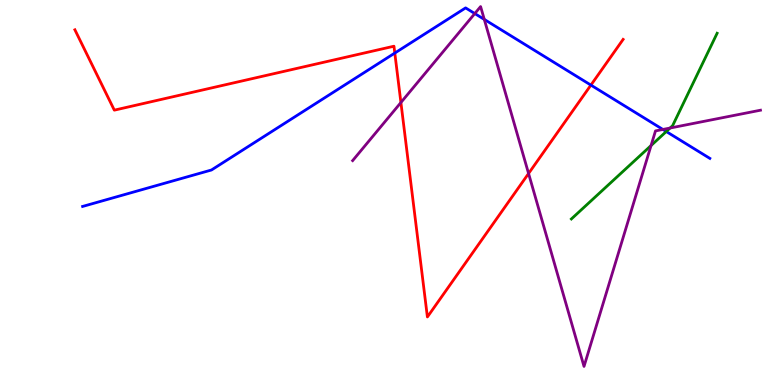[{'lines': ['blue', 'red'], 'intersections': [{'x': 5.09, 'y': 8.62}, {'x': 7.62, 'y': 7.79}]}, {'lines': ['green', 'red'], 'intersections': []}, {'lines': ['purple', 'red'], 'intersections': [{'x': 5.17, 'y': 7.34}, {'x': 6.82, 'y': 5.49}]}, {'lines': ['blue', 'green'], 'intersections': [{'x': 8.6, 'y': 6.58}]}, {'lines': ['blue', 'purple'], 'intersections': [{'x': 6.13, 'y': 9.65}, {'x': 6.25, 'y': 9.5}, {'x': 8.55, 'y': 6.64}]}, {'lines': ['green', 'purple'], 'intersections': [{'x': 8.4, 'y': 6.22}, {'x': 8.65, 'y': 6.67}]}]